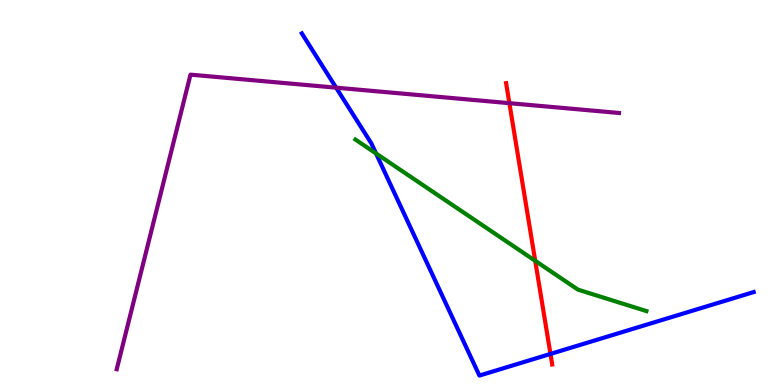[{'lines': ['blue', 'red'], 'intersections': [{'x': 7.1, 'y': 0.807}]}, {'lines': ['green', 'red'], 'intersections': [{'x': 6.91, 'y': 3.23}]}, {'lines': ['purple', 'red'], 'intersections': [{'x': 6.57, 'y': 7.32}]}, {'lines': ['blue', 'green'], 'intersections': [{'x': 4.85, 'y': 6.01}]}, {'lines': ['blue', 'purple'], 'intersections': [{'x': 4.34, 'y': 7.72}]}, {'lines': ['green', 'purple'], 'intersections': []}]